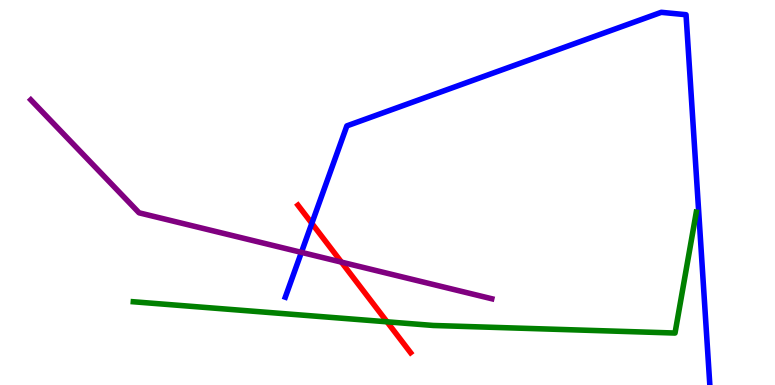[{'lines': ['blue', 'red'], 'intersections': [{'x': 4.02, 'y': 4.2}]}, {'lines': ['green', 'red'], 'intersections': [{'x': 4.99, 'y': 1.64}]}, {'lines': ['purple', 'red'], 'intersections': [{'x': 4.41, 'y': 3.19}]}, {'lines': ['blue', 'green'], 'intersections': []}, {'lines': ['blue', 'purple'], 'intersections': [{'x': 3.89, 'y': 3.44}]}, {'lines': ['green', 'purple'], 'intersections': []}]